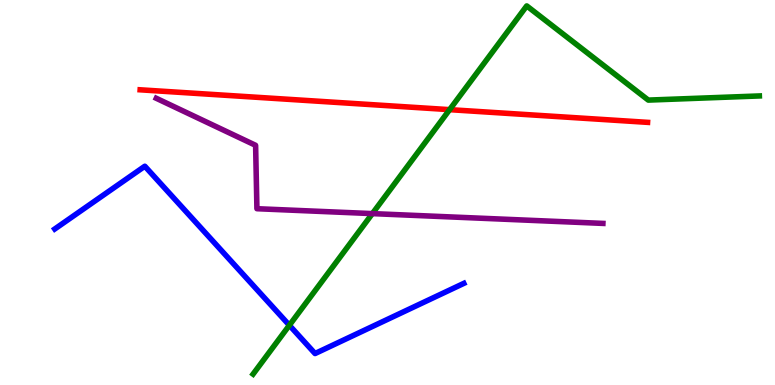[{'lines': ['blue', 'red'], 'intersections': []}, {'lines': ['green', 'red'], 'intersections': [{'x': 5.8, 'y': 7.15}]}, {'lines': ['purple', 'red'], 'intersections': []}, {'lines': ['blue', 'green'], 'intersections': [{'x': 3.73, 'y': 1.55}]}, {'lines': ['blue', 'purple'], 'intersections': []}, {'lines': ['green', 'purple'], 'intersections': [{'x': 4.8, 'y': 4.45}]}]